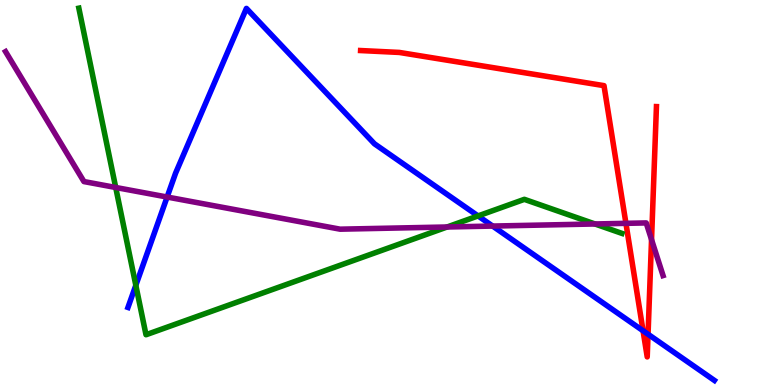[{'lines': ['blue', 'red'], 'intersections': [{'x': 8.3, 'y': 1.41}, {'x': 8.36, 'y': 1.32}]}, {'lines': ['green', 'red'], 'intersections': []}, {'lines': ['purple', 'red'], 'intersections': [{'x': 8.08, 'y': 4.2}, {'x': 8.41, 'y': 3.78}]}, {'lines': ['blue', 'green'], 'intersections': [{'x': 1.75, 'y': 2.59}, {'x': 6.17, 'y': 4.39}]}, {'lines': ['blue', 'purple'], 'intersections': [{'x': 2.16, 'y': 4.88}, {'x': 6.36, 'y': 4.13}]}, {'lines': ['green', 'purple'], 'intersections': [{'x': 1.49, 'y': 5.13}, {'x': 5.77, 'y': 4.1}, {'x': 7.68, 'y': 4.18}]}]